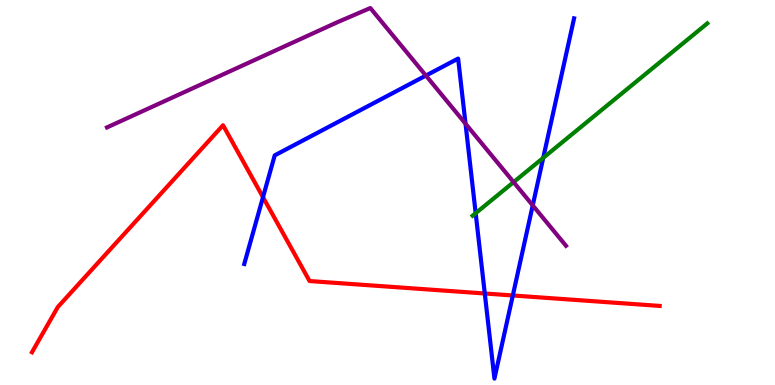[{'lines': ['blue', 'red'], 'intersections': [{'x': 3.39, 'y': 4.88}, {'x': 6.26, 'y': 2.38}, {'x': 6.62, 'y': 2.33}]}, {'lines': ['green', 'red'], 'intersections': []}, {'lines': ['purple', 'red'], 'intersections': []}, {'lines': ['blue', 'green'], 'intersections': [{'x': 6.14, 'y': 4.46}, {'x': 7.01, 'y': 5.9}]}, {'lines': ['blue', 'purple'], 'intersections': [{'x': 5.5, 'y': 8.04}, {'x': 6.01, 'y': 6.79}, {'x': 6.87, 'y': 4.67}]}, {'lines': ['green', 'purple'], 'intersections': [{'x': 6.63, 'y': 5.27}]}]